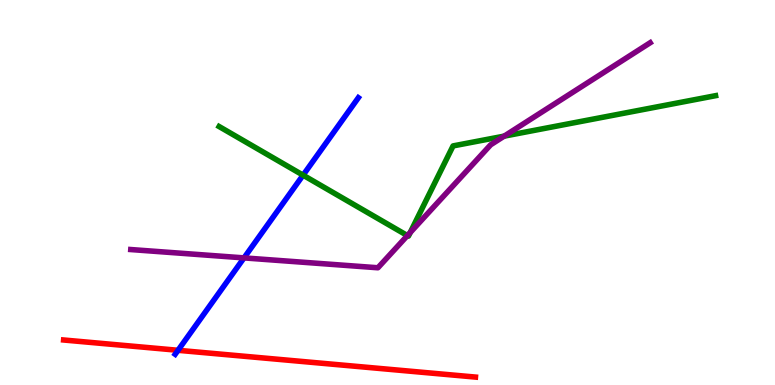[{'lines': ['blue', 'red'], 'intersections': [{'x': 2.3, 'y': 0.902}]}, {'lines': ['green', 'red'], 'intersections': []}, {'lines': ['purple', 'red'], 'intersections': []}, {'lines': ['blue', 'green'], 'intersections': [{'x': 3.91, 'y': 5.45}]}, {'lines': ['blue', 'purple'], 'intersections': [{'x': 3.15, 'y': 3.3}]}, {'lines': ['green', 'purple'], 'intersections': [{'x': 5.26, 'y': 3.88}, {'x': 5.29, 'y': 3.96}, {'x': 6.51, 'y': 6.46}]}]